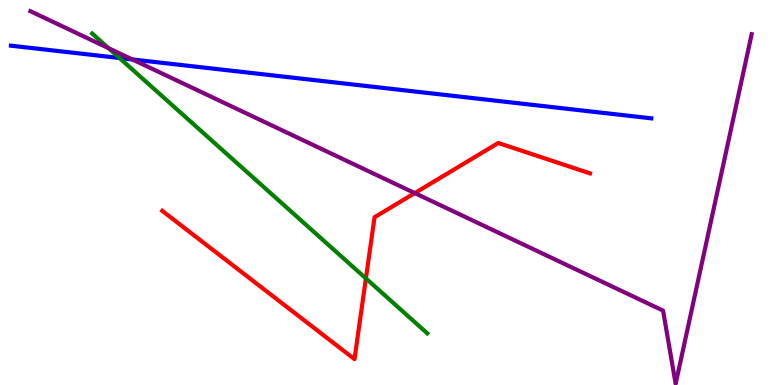[{'lines': ['blue', 'red'], 'intersections': []}, {'lines': ['green', 'red'], 'intersections': [{'x': 4.72, 'y': 2.77}]}, {'lines': ['purple', 'red'], 'intersections': [{'x': 5.35, 'y': 4.98}]}, {'lines': ['blue', 'green'], 'intersections': [{'x': 1.54, 'y': 8.49}]}, {'lines': ['blue', 'purple'], 'intersections': [{'x': 1.71, 'y': 8.46}]}, {'lines': ['green', 'purple'], 'intersections': [{'x': 1.4, 'y': 8.75}]}]